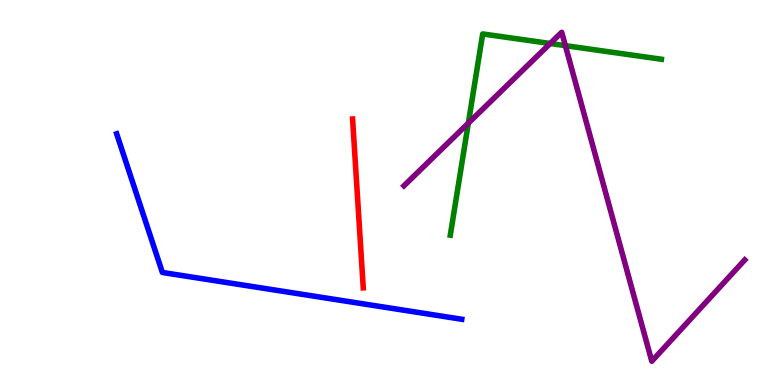[{'lines': ['blue', 'red'], 'intersections': []}, {'lines': ['green', 'red'], 'intersections': []}, {'lines': ['purple', 'red'], 'intersections': []}, {'lines': ['blue', 'green'], 'intersections': []}, {'lines': ['blue', 'purple'], 'intersections': []}, {'lines': ['green', 'purple'], 'intersections': [{'x': 6.04, 'y': 6.8}, {'x': 7.1, 'y': 8.87}, {'x': 7.3, 'y': 8.81}]}]